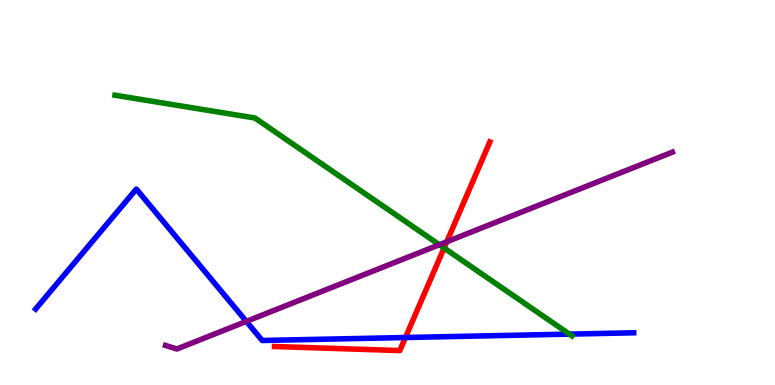[{'lines': ['blue', 'red'], 'intersections': [{'x': 5.23, 'y': 1.23}]}, {'lines': ['green', 'red'], 'intersections': [{'x': 5.73, 'y': 3.56}]}, {'lines': ['purple', 'red'], 'intersections': [{'x': 5.76, 'y': 3.72}]}, {'lines': ['blue', 'green'], 'intersections': [{'x': 7.35, 'y': 1.32}]}, {'lines': ['blue', 'purple'], 'intersections': [{'x': 3.18, 'y': 1.65}]}, {'lines': ['green', 'purple'], 'intersections': [{'x': 5.67, 'y': 3.64}]}]